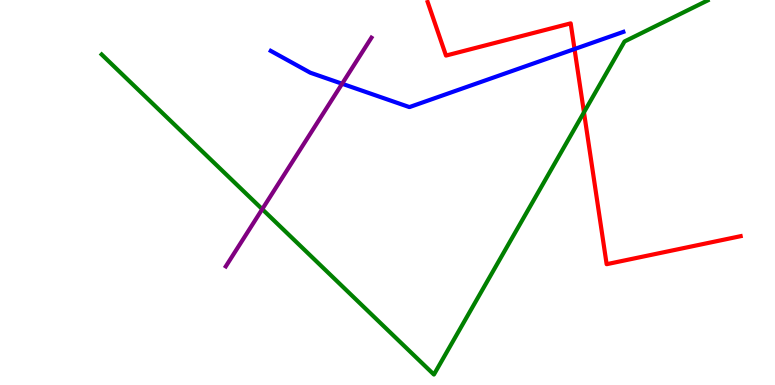[{'lines': ['blue', 'red'], 'intersections': [{'x': 7.41, 'y': 8.73}]}, {'lines': ['green', 'red'], 'intersections': [{'x': 7.54, 'y': 7.08}]}, {'lines': ['purple', 'red'], 'intersections': []}, {'lines': ['blue', 'green'], 'intersections': []}, {'lines': ['blue', 'purple'], 'intersections': [{'x': 4.41, 'y': 7.82}]}, {'lines': ['green', 'purple'], 'intersections': [{'x': 3.38, 'y': 4.57}]}]